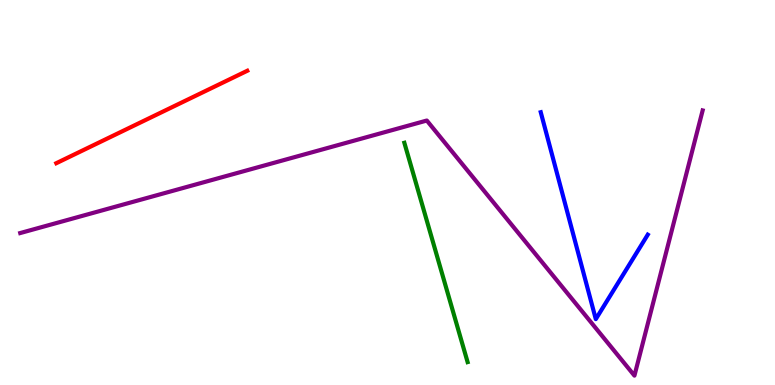[{'lines': ['blue', 'red'], 'intersections': []}, {'lines': ['green', 'red'], 'intersections': []}, {'lines': ['purple', 'red'], 'intersections': []}, {'lines': ['blue', 'green'], 'intersections': []}, {'lines': ['blue', 'purple'], 'intersections': []}, {'lines': ['green', 'purple'], 'intersections': []}]